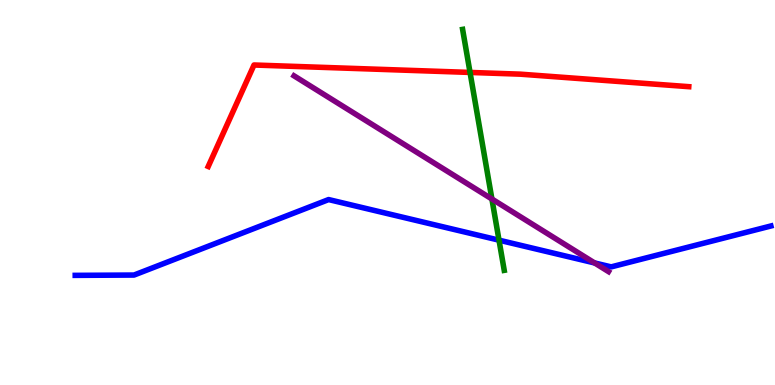[{'lines': ['blue', 'red'], 'intersections': []}, {'lines': ['green', 'red'], 'intersections': [{'x': 6.07, 'y': 8.12}]}, {'lines': ['purple', 'red'], 'intersections': []}, {'lines': ['blue', 'green'], 'intersections': [{'x': 6.44, 'y': 3.76}]}, {'lines': ['blue', 'purple'], 'intersections': [{'x': 7.67, 'y': 3.17}]}, {'lines': ['green', 'purple'], 'intersections': [{'x': 6.35, 'y': 4.83}]}]